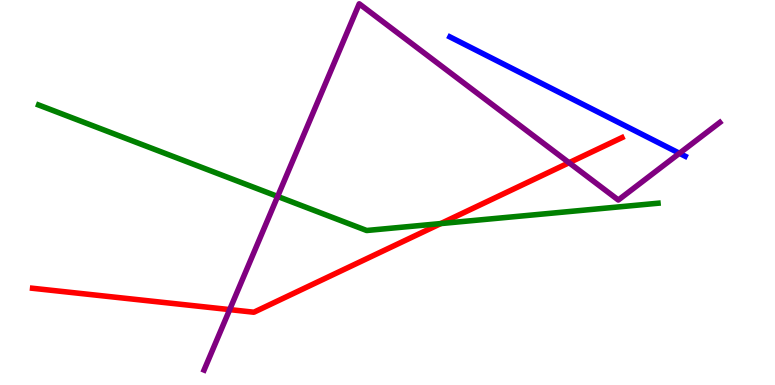[{'lines': ['blue', 'red'], 'intersections': []}, {'lines': ['green', 'red'], 'intersections': [{'x': 5.69, 'y': 4.19}]}, {'lines': ['purple', 'red'], 'intersections': [{'x': 2.96, 'y': 1.96}, {'x': 7.34, 'y': 5.77}]}, {'lines': ['blue', 'green'], 'intersections': []}, {'lines': ['blue', 'purple'], 'intersections': [{'x': 8.77, 'y': 6.02}]}, {'lines': ['green', 'purple'], 'intersections': [{'x': 3.58, 'y': 4.9}]}]